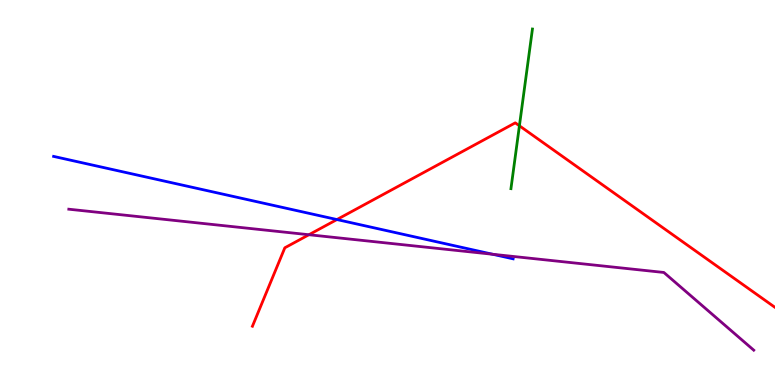[{'lines': ['blue', 'red'], 'intersections': [{'x': 4.35, 'y': 4.3}]}, {'lines': ['green', 'red'], 'intersections': [{'x': 6.7, 'y': 6.73}]}, {'lines': ['purple', 'red'], 'intersections': [{'x': 3.99, 'y': 3.9}]}, {'lines': ['blue', 'green'], 'intersections': []}, {'lines': ['blue', 'purple'], 'intersections': [{'x': 6.36, 'y': 3.4}]}, {'lines': ['green', 'purple'], 'intersections': []}]